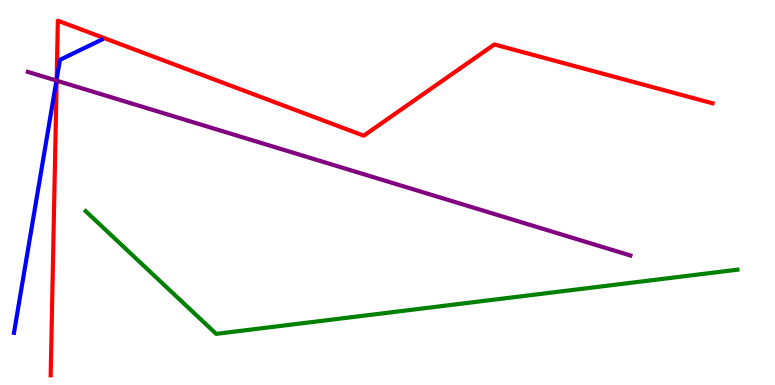[{'lines': ['blue', 'red'], 'intersections': [{'x': 0.731, 'y': 7.94}]}, {'lines': ['green', 'red'], 'intersections': []}, {'lines': ['purple', 'red'], 'intersections': [{'x': 0.731, 'y': 7.91}]}, {'lines': ['blue', 'green'], 'intersections': []}, {'lines': ['blue', 'purple'], 'intersections': [{'x': 0.728, 'y': 7.91}]}, {'lines': ['green', 'purple'], 'intersections': []}]